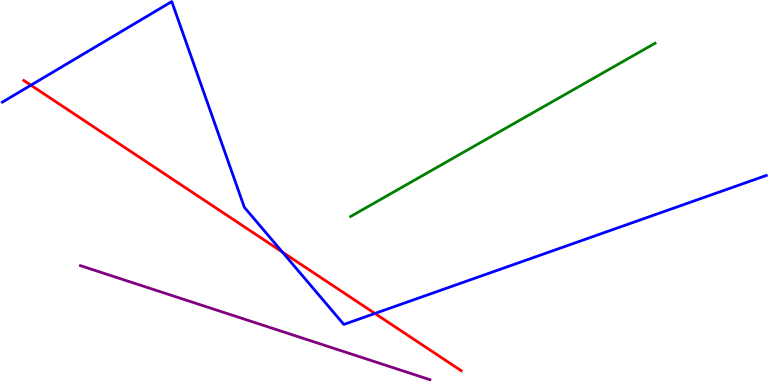[{'lines': ['blue', 'red'], 'intersections': [{'x': 0.399, 'y': 7.79}, {'x': 3.64, 'y': 3.45}, {'x': 4.84, 'y': 1.86}]}, {'lines': ['green', 'red'], 'intersections': []}, {'lines': ['purple', 'red'], 'intersections': []}, {'lines': ['blue', 'green'], 'intersections': []}, {'lines': ['blue', 'purple'], 'intersections': []}, {'lines': ['green', 'purple'], 'intersections': []}]